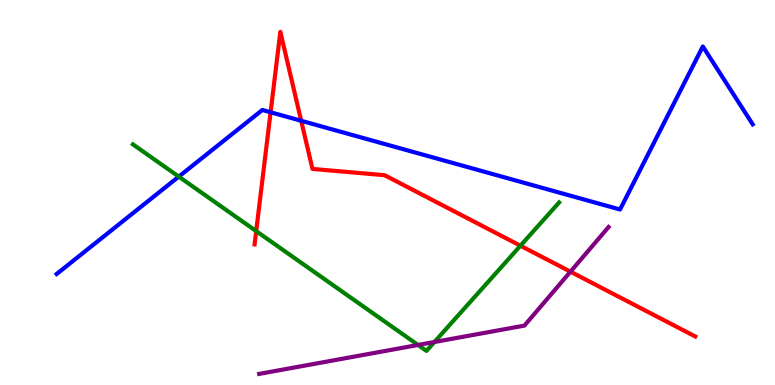[{'lines': ['blue', 'red'], 'intersections': [{'x': 3.49, 'y': 7.08}, {'x': 3.89, 'y': 6.86}]}, {'lines': ['green', 'red'], 'intersections': [{'x': 3.31, 'y': 4.0}, {'x': 6.72, 'y': 3.62}]}, {'lines': ['purple', 'red'], 'intersections': [{'x': 7.36, 'y': 2.94}]}, {'lines': ['blue', 'green'], 'intersections': [{'x': 2.31, 'y': 5.41}]}, {'lines': ['blue', 'purple'], 'intersections': []}, {'lines': ['green', 'purple'], 'intersections': [{'x': 5.39, 'y': 1.04}, {'x': 5.61, 'y': 1.12}]}]